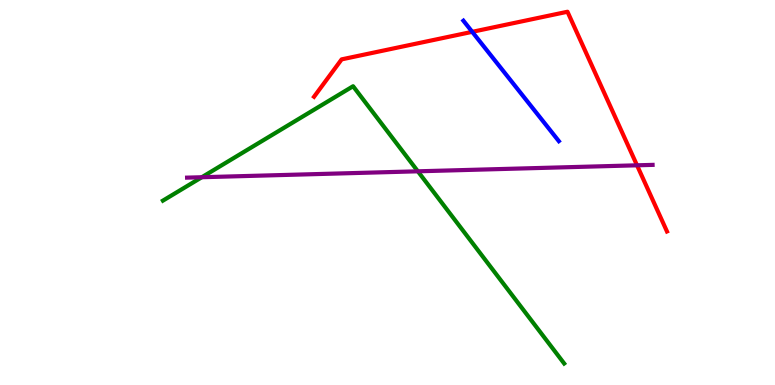[{'lines': ['blue', 'red'], 'intersections': [{'x': 6.09, 'y': 9.17}]}, {'lines': ['green', 'red'], 'intersections': []}, {'lines': ['purple', 'red'], 'intersections': [{'x': 8.22, 'y': 5.71}]}, {'lines': ['blue', 'green'], 'intersections': []}, {'lines': ['blue', 'purple'], 'intersections': []}, {'lines': ['green', 'purple'], 'intersections': [{'x': 2.6, 'y': 5.4}, {'x': 5.39, 'y': 5.55}]}]